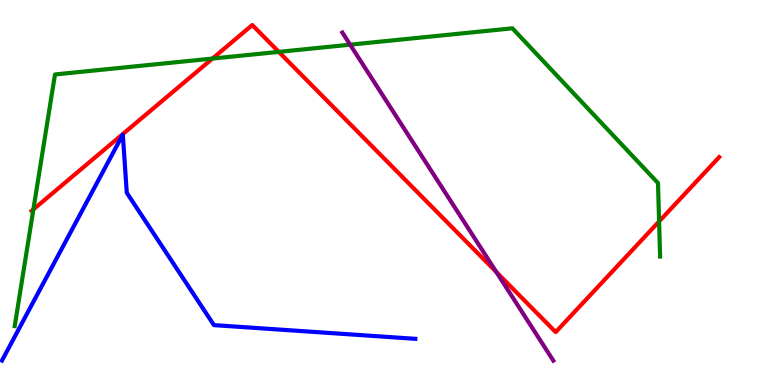[{'lines': ['blue', 'red'], 'intersections': []}, {'lines': ['green', 'red'], 'intersections': [{'x': 0.431, 'y': 4.56}, {'x': 2.74, 'y': 8.48}, {'x': 3.6, 'y': 8.65}, {'x': 8.5, 'y': 4.25}]}, {'lines': ['purple', 'red'], 'intersections': [{'x': 6.4, 'y': 2.93}]}, {'lines': ['blue', 'green'], 'intersections': []}, {'lines': ['blue', 'purple'], 'intersections': []}, {'lines': ['green', 'purple'], 'intersections': [{'x': 4.52, 'y': 8.84}]}]